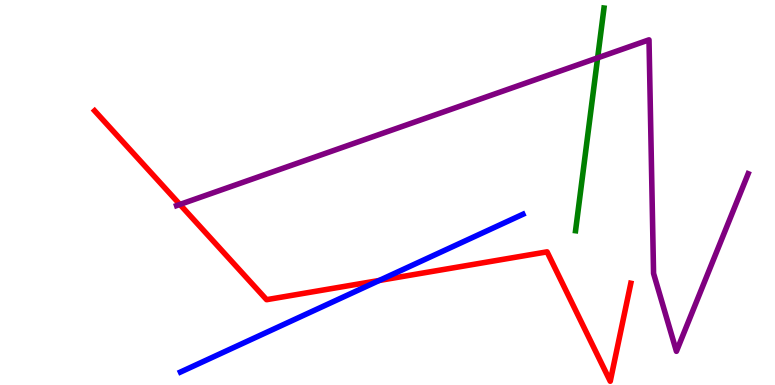[{'lines': ['blue', 'red'], 'intersections': [{'x': 4.89, 'y': 2.72}]}, {'lines': ['green', 'red'], 'intersections': []}, {'lines': ['purple', 'red'], 'intersections': [{'x': 2.32, 'y': 4.69}]}, {'lines': ['blue', 'green'], 'intersections': []}, {'lines': ['blue', 'purple'], 'intersections': []}, {'lines': ['green', 'purple'], 'intersections': [{'x': 7.71, 'y': 8.5}]}]